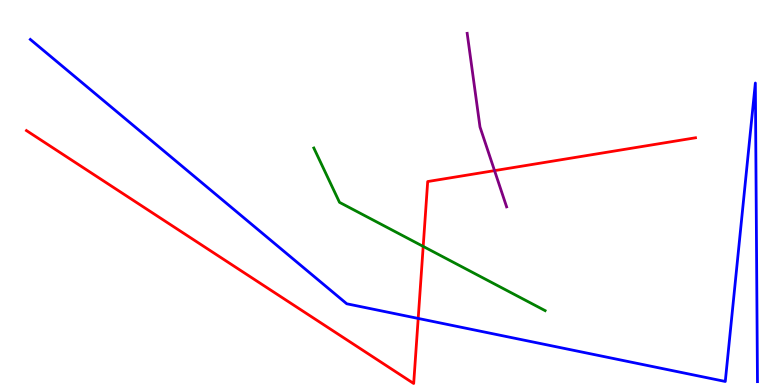[{'lines': ['blue', 'red'], 'intersections': [{'x': 5.4, 'y': 1.73}]}, {'lines': ['green', 'red'], 'intersections': [{'x': 5.46, 'y': 3.6}]}, {'lines': ['purple', 'red'], 'intersections': [{'x': 6.38, 'y': 5.57}]}, {'lines': ['blue', 'green'], 'intersections': []}, {'lines': ['blue', 'purple'], 'intersections': []}, {'lines': ['green', 'purple'], 'intersections': []}]